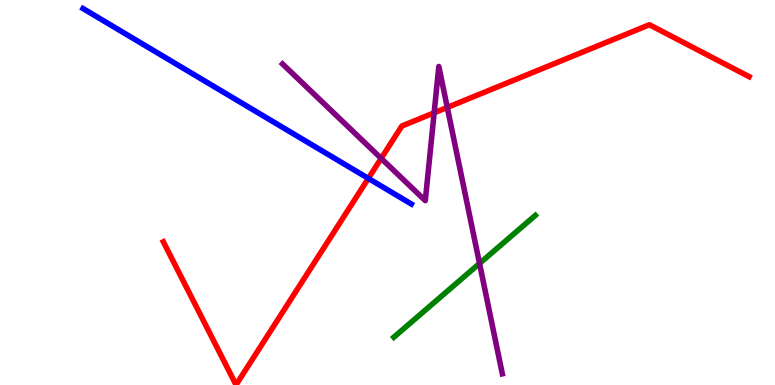[{'lines': ['blue', 'red'], 'intersections': [{'x': 4.75, 'y': 5.37}]}, {'lines': ['green', 'red'], 'intersections': []}, {'lines': ['purple', 'red'], 'intersections': [{'x': 4.92, 'y': 5.89}, {'x': 5.6, 'y': 7.07}, {'x': 5.77, 'y': 7.21}]}, {'lines': ['blue', 'green'], 'intersections': []}, {'lines': ['blue', 'purple'], 'intersections': []}, {'lines': ['green', 'purple'], 'intersections': [{'x': 6.19, 'y': 3.16}]}]